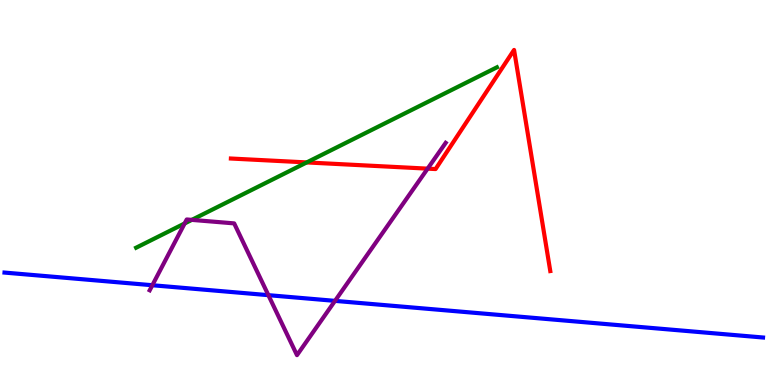[{'lines': ['blue', 'red'], 'intersections': []}, {'lines': ['green', 'red'], 'intersections': [{'x': 3.96, 'y': 5.78}]}, {'lines': ['purple', 'red'], 'intersections': [{'x': 5.52, 'y': 5.62}]}, {'lines': ['blue', 'green'], 'intersections': []}, {'lines': ['blue', 'purple'], 'intersections': [{'x': 1.97, 'y': 2.59}, {'x': 3.46, 'y': 2.33}, {'x': 4.32, 'y': 2.19}]}, {'lines': ['green', 'purple'], 'intersections': [{'x': 2.38, 'y': 4.2}, {'x': 2.47, 'y': 4.29}]}]